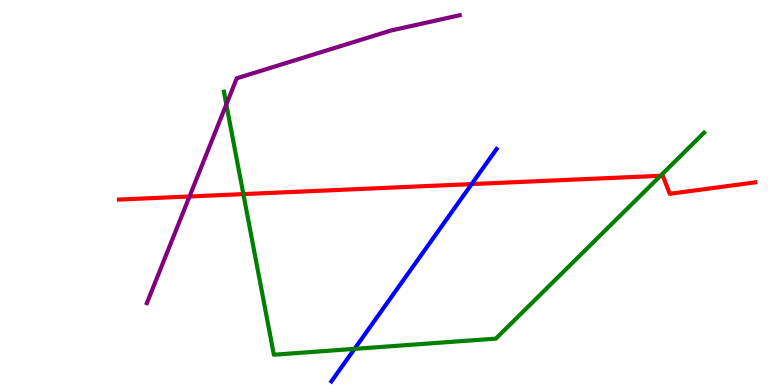[{'lines': ['blue', 'red'], 'intersections': [{'x': 6.09, 'y': 5.22}]}, {'lines': ['green', 'red'], 'intersections': [{'x': 3.14, 'y': 4.96}, {'x': 8.52, 'y': 5.43}]}, {'lines': ['purple', 'red'], 'intersections': [{'x': 2.45, 'y': 4.9}]}, {'lines': ['blue', 'green'], 'intersections': [{'x': 4.57, 'y': 0.938}]}, {'lines': ['blue', 'purple'], 'intersections': []}, {'lines': ['green', 'purple'], 'intersections': [{'x': 2.92, 'y': 7.29}]}]